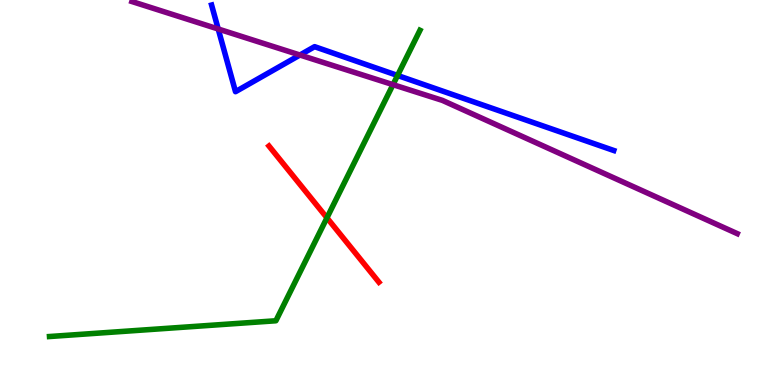[{'lines': ['blue', 'red'], 'intersections': []}, {'lines': ['green', 'red'], 'intersections': [{'x': 4.22, 'y': 4.34}]}, {'lines': ['purple', 'red'], 'intersections': []}, {'lines': ['blue', 'green'], 'intersections': [{'x': 5.13, 'y': 8.04}]}, {'lines': ['blue', 'purple'], 'intersections': [{'x': 2.82, 'y': 9.25}, {'x': 3.87, 'y': 8.57}]}, {'lines': ['green', 'purple'], 'intersections': [{'x': 5.07, 'y': 7.8}]}]